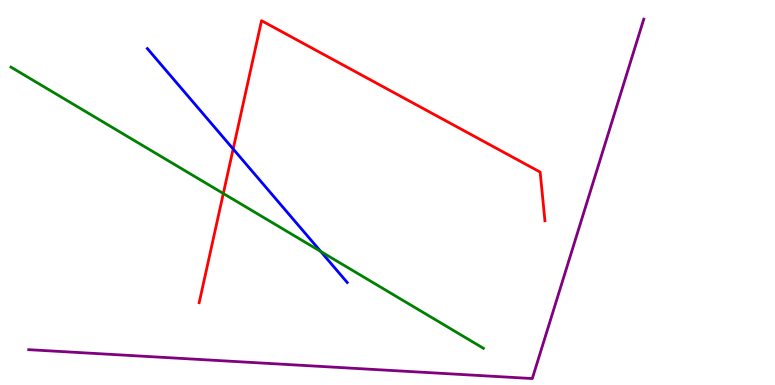[{'lines': ['blue', 'red'], 'intersections': [{'x': 3.01, 'y': 6.13}]}, {'lines': ['green', 'red'], 'intersections': [{'x': 2.88, 'y': 4.97}]}, {'lines': ['purple', 'red'], 'intersections': []}, {'lines': ['blue', 'green'], 'intersections': [{'x': 4.14, 'y': 3.47}]}, {'lines': ['blue', 'purple'], 'intersections': []}, {'lines': ['green', 'purple'], 'intersections': []}]